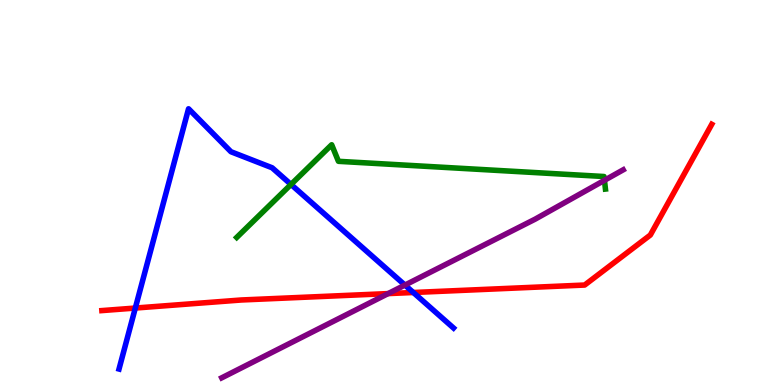[{'lines': ['blue', 'red'], 'intersections': [{'x': 1.75, 'y': 2.0}, {'x': 5.33, 'y': 2.4}]}, {'lines': ['green', 'red'], 'intersections': []}, {'lines': ['purple', 'red'], 'intersections': [{'x': 5.01, 'y': 2.37}]}, {'lines': ['blue', 'green'], 'intersections': [{'x': 3.75, 'y': 5.21}]}, {'lines': ['blue', 'purple'], 'intersections': [{'x': 5.22, 'y': 2.6}]}, {'lines': ['green', 'purple'], 'intersections': [{'x': 7.8, 'y': 5.32}]}]